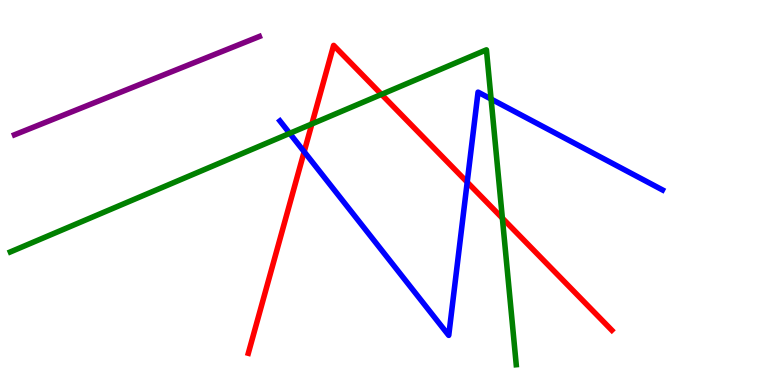[{'lines': ['blue', 'red'], 'intersections': [{'x': 3.92, 'y': 6.06}, {'x': 6.03, 'y': 5.27}]}, {'lines': ['green', 'red'], 'intersections': [{'x': 4.02, 'y': 6.78}, {'x': 4.92, 'y': 7.55}, {'x': 6.48, 'y': 4.33}]}, {'lines': ['purple', 'red'], 'intersections': []}, {'lines': ['blue', 'green'], 'intersections': [{'x': 3.74, 'y': 6.54}, {'x': 6.34, 'y': 7.43}]}, {'lines': ['blue', 'purple'], 'intersections': []}, {'lines': ['green', 'purple'], 'intersections': []}]